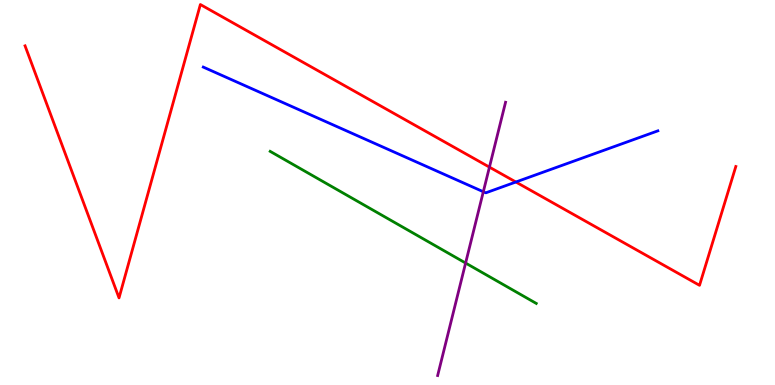[{'lines': ['blue', 'red'], 'intersections': [{'x': 6.66, 'y': 5.27}]}, {'lines': ['green', 'red'], 'intersections': []}, {'lines': ['purple', 'red'], 'intersections': [{'x': 6.32, 'y': 5.66}]}, {'lines': ['blue', 'green'], 'intersections': []}, {'lines': ['blue', 'purple'], 'intersections': [{'x': 6.24, 'y': 5.02}]}, {'lines': ['green', 'purple'], 'intersections': [{'x': 6.01, 'y': 3.17}]}]